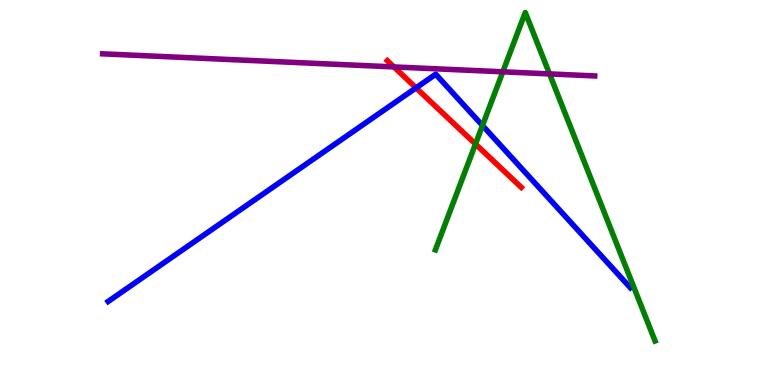[{'lines': ['blue', 'red'], 'intersections': [{'x': 5.37, 'y': 7.72}]}, {'lines': ['green', 'red'], 'intersections': [{'x': 6.14, 'y': 6.26}]}, {'lines': ['purple', 'red'], 'intersections': [{'x': 5.08, 'y': 8.26}]}, {'lines': ['blue', 'green'], 'intersections': [{'x': 6.23, 'y': 6.74}]}, {'lines': ['blue', 'purple'], 'intersections': []}, {'lines': ['green', 'purple'], 'intersections': [{'x': 6.49, 'y': 8.13}, {'x': 7.09, 'y': 8.08}]}]